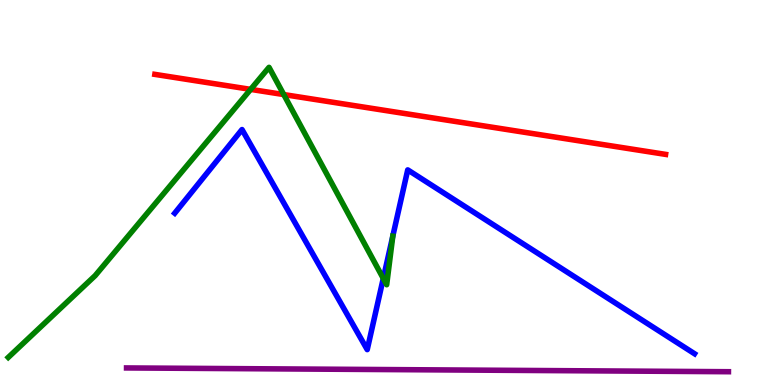[{'lines': ['blue', 'red'], 'intersections': []}, {'lines': ['green', 'red'], 'intersections': [{'x': 3.23, 'y': 7.68}, {'x': 3.66, 'y': 7.54}]}, {'lines': ['purple', 'red'], 'intersections': []}, {'lines': ['blue', 'green'], 'intersections': [{'x': 4.95, 'y': 2.77}]}, {'lines': ['blue', 'purple'], 'intersections': []}, {'lines': ['green', 'purple'], 'intersections': []}]